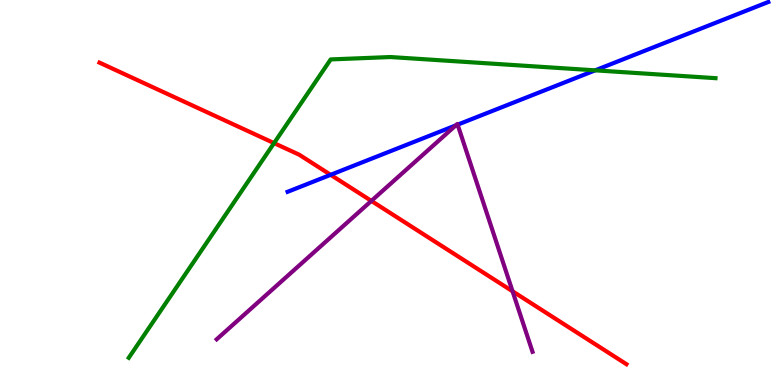[{'lines': ['blue', 'red'], 'intersections': [{'x': 4.27, 'y': 5.46}]}, {'lines': ['green', 'red'], 'intersections': [{'x': 3.54, 'y': 6.28}]}, {'lines': ['purple', 'red'], 'intersections': [{'x': 4.79, 'y': 4.78}, {'x': 6.61, 'y': 2.43}]}, {'lines': ['blue', 'green'], 'intersections': [{'x': 7.68, 'y': 8.17}]}, {'lines': ['blue', 'purple'], 'intersections': [{'x': 5.88, 'y': 6.74}, {'x': 5.9, 'y': 6.76}]}, {'lines': ['green', 'purple'], 'intersections': []}]